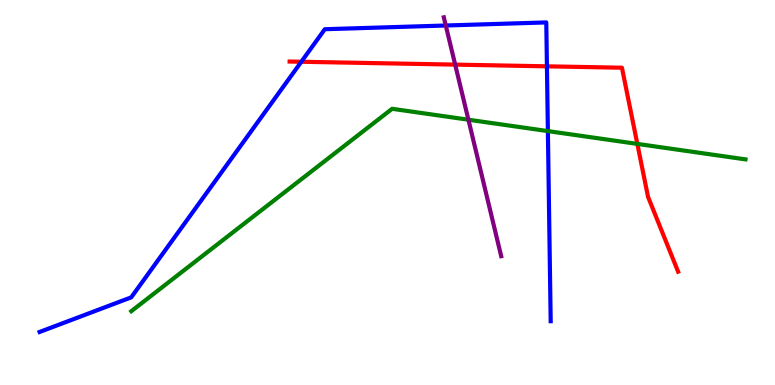[{'lines': ['blue', 'red'], 'intersections': [{'x': 3.89, 'y': 8.4}, {'x': 7.06, 'y': 8.28}]}, {'lines': ['green', 'red'], 'intersections': [{'x': 8.22, 'y': 6.26}]}, {'lines': ['purple', 'red'], 'intersections': [{'x': 5.87, 'y': 8.32}]}, {'lines': ['blue', 'green'], 'intersections': [{'x': 7.07, 'y': 6.59}]}, {'lines': ['blue', 'purple'], 'intersections': [{'x': 5.75, 'y': 9.34}]}, {'lines': ['green', 'purple'], 'intersections': [{'x': 6.04, 'y': 6.89}]}]